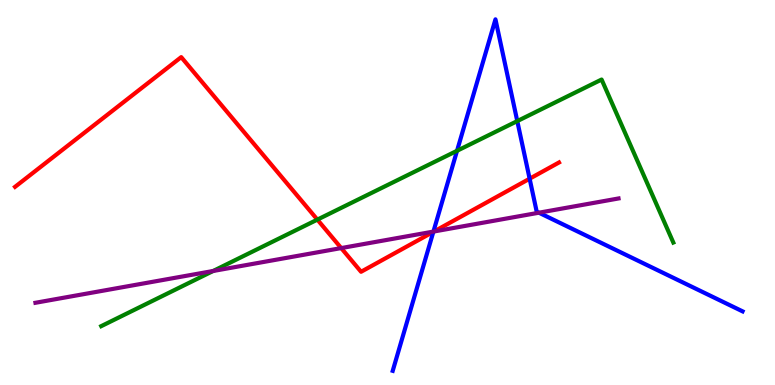[{'lines': ['blue', 'red'], 'intersections': [{'x': 5.59, 'y': 3.98}, {'x': 6.83, 'y': 5.36}]}, {'lines': ['green', 'red'], 'intersections': [{'x': 4.1, 'y': 4.3}]}, {'lines': ['purple', 'red'], 'intersections': [{'x': 4.4, 'y': 3.56}, {'x': 5.6, 'y': 3.99}]}, {'lines': ['blue', 'green'], 'intersections': [{'x': 5.9, 'y': 6.08}, {'x': 6.67, 'y': 6.85}]}, {'lines': ['blue', 'purple'], 'intersections': [{'x': 5.59, 'y': 3.98}, {'x': 6.95, 'y': 4.48}]}, {'lines': ['green', 'purple'], 'intersections': [{'x': 2.75, 'y': 2.96}]}]